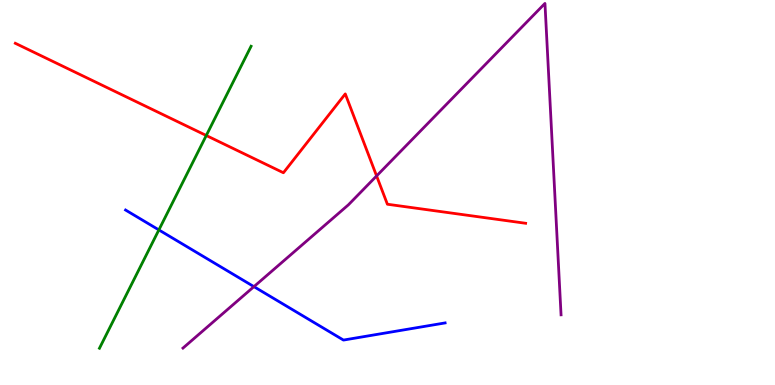[{'lines': ['blue', 'red'], 'intersections': []}, {'lines': ['green', 'red'], 'intersections': [{'x': 2.66, 'y': 6.48}]}, {'lines': ['purple', 'red'], 'intersections': [{'x': 4.86, 'y': 5.43}]}, {'lines': ['blue', 'green'], 'intersections': [{'x': 2.05, 'y': 4.03}]}, {'lines': ['blue', 'purple'], 'intersections': [{'x': 3.28, 'y': 2.55}]}, {'lines': ['green', 'purple'], 'intersections': []}]